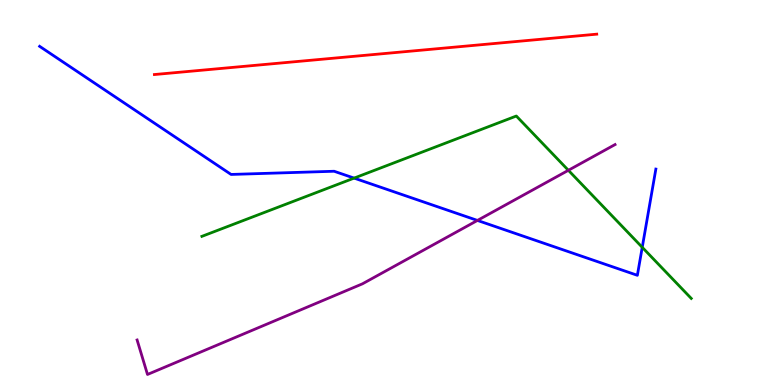[{'lines': ['blue', 'red'], 'intersections': []}, {'lines': ['green', 'red'], 'intersections': []}, {'lines': ['purple', 'red'], 'intersections': []}, {'lines': ['blue', 'green'], 'intersections': [{'x': 4.57, 'y': 5.37}, {'x': 8.29, 'y': 3.58}]}, {'lines': ['blue', 'purple'], 'intersections': [{'x': 6.16, 'y': 4.27}]}, {'lines': ['green', 'purple'], 'intersections': [{'x': 7.33, 'y': 5.58}]}]